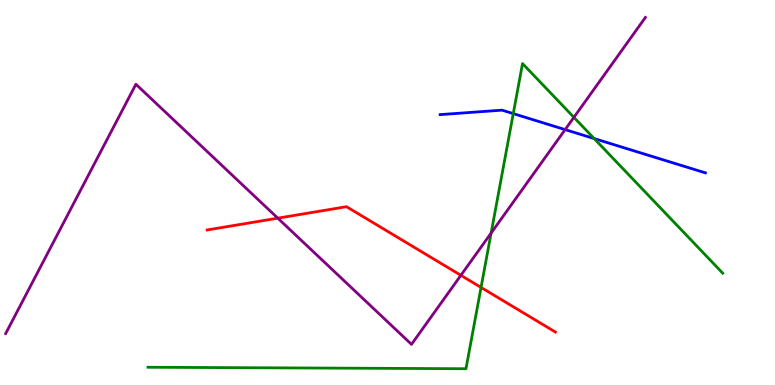[{'lines': ['blue', 'red'], 'intersections': []}, {'lines': ['green', 'red'], 'intersections': [{'x': 6.21, 'y': 2.53}]}, {'lines': ['purple', 'red'], 'intersections': [{'x': 3.58, 'y': 4.33}, {'x': 5.95, 'y': 2.85}]}, {'lines': ['blue', 'green'], 'intersections': [{'x': 6.62, 'y': 7.05}, {'x': 7.67, 'y': 6.4}]}, {'lines': ['blue', 'purple'], 'intersections': [{'x': 7.29, 'y': 6.63}]}, {'lines': ['green', 'purple'], 'intersections': [{'x': 6.34, 'y': 3.95}, {'x': 7.41, 'y': 6.95}]}]